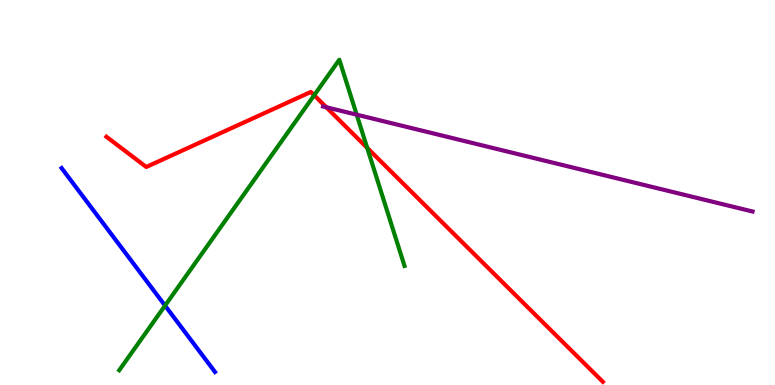[{'lines': ['blue', 'red'], 'intersections': []}, {'lines': ['green', 'red'], 'intersections': [{'x': 4.05, 'y': 7.53}, {'x': 4.74, 'y': 6.16}]}, {'lines': ['purple', 'red'], 'intersections': [{'x': 4.21, 'y': 7.21}]}, {'lines': ['blue', 'green'], 'intersections': [{'x': 2.13, 'y': 2.06}]}, {'lines': ['blue', 'purple'], 'intersections': []}, {'lines': ['green', 'purple'], 'intersections': [{'x': 4.6, 'y': 7.02}]}]